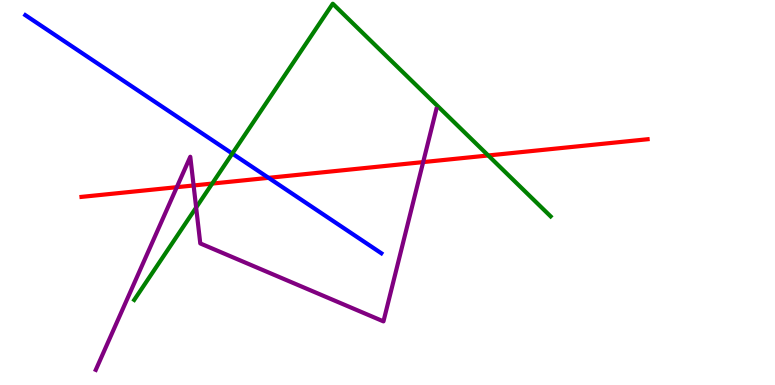[{'lines': ['blue', 'red'], 'intersections': [{'x': 3.47, 'y': 5.38}]}, {'lines': ['green', 'red'], 'intersections': [{'x': 2.74, 'y': 5.23}, {'x': 6.3, 'y': 5.96}]}, {'lines': ['purple', 'red'], 'intersections': [{'x': 2.28, 'y': 5.14}, {'x': 2.5, 'y': 5.18}, {'x': 5.46, 'y': 5.79}]}, {'lines': ['blue', 'green'], 'intersections': [{'x': 3.0, 'y': 6.01}]}, {'lines': ['blue', 'purple'], 'intersections': []}, {'lines': ['green', 'purple'], 'intersections': [{'x': 2.53, 'y': 4.61}]}]